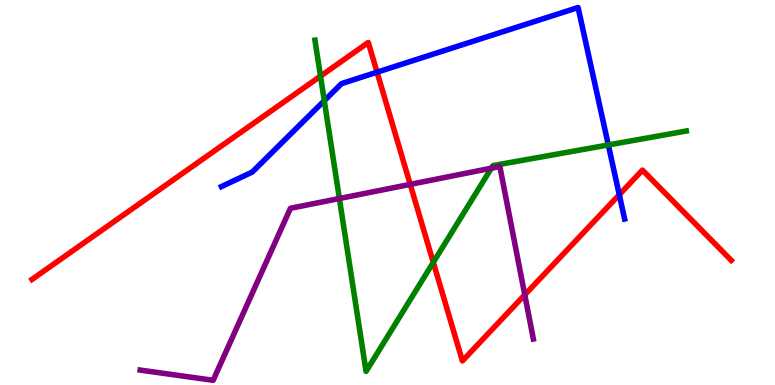[{'lines': ['blue', 'red'], 'intersections': [{'x': 4.87, 'y': 8.13}, {'x': 7.99, 'y': 4.94}]}, {'lines': ['green', 'red'], 'intersections': [{'x': 4.14, 'y': 8.02}, {'x': 5.59, 'y': 3.18}]}, {'lines': ['purple', 'red'], 'intersections': [{'x': 5.29, 'y': 5.21}, {'x': 6.77, 'y': 2.34}]}, {'lines': ['blue', 'green'], 'intersections': [{'x': 4.18, 'y': 7.38}, {'x': 7.85, 'y': 6.24}]}, {'lines': ['blue', 'purple'], 'intersections': []}, {'lines': ['green', 'purple'], 'intersections': [{'x': 4.38, 'y': 4.84}, {'x': 6.34, 'y': 5.63}]}]